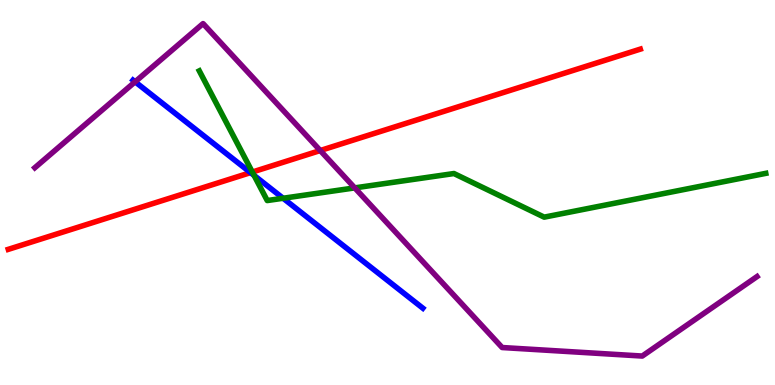[{'lines': ['blue', 'red'], 'intersections': [{'x': 3.23, 'y': 5.52}]}, {'lines': ['green', 'red'], 'intersections': [{'x': 3.26, 'y': 5.53}]}, {'lines': ['purple', 'red'], 'intersections': [{'x': 4.13, 'y': 6.09}]}, {'lines': ['blue', 'green'], 'intersections': [{'x': 3.28, 'y': 5.44}, {'x': 3.65, 'y': 4.85}]}, {'lines': ['blue', 'purple'], 'intersections': [{'x': 1.74, 'y': 7.88}]}, {'lines': ['green', 'purple'], 'intersections': [{'x': 4.58, 'y': 5.12}]}]